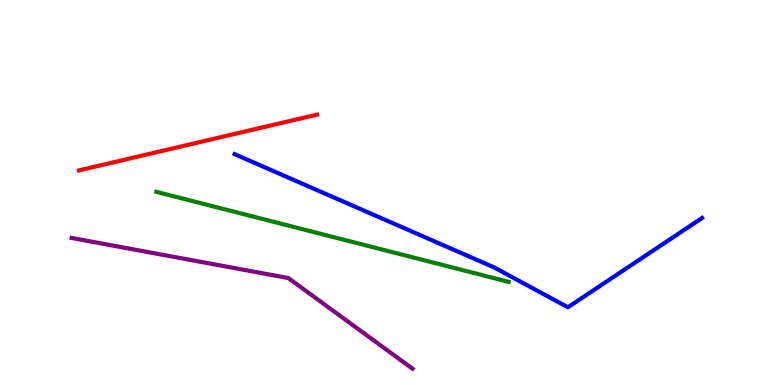[{'lines': ['blue', 'red'], 'intersections': []}, {'lines': ['green', 'red'], 'intersections': []}, {'lines': ['purple', 'red'], 'intersections': []}, {'lines': ['blue', 'green'], 'intersections': []}, {'lines': ['blue', 'purple'], 'intersections': []}, {'lines': ['green', 'purple'], 'intersections': []}]